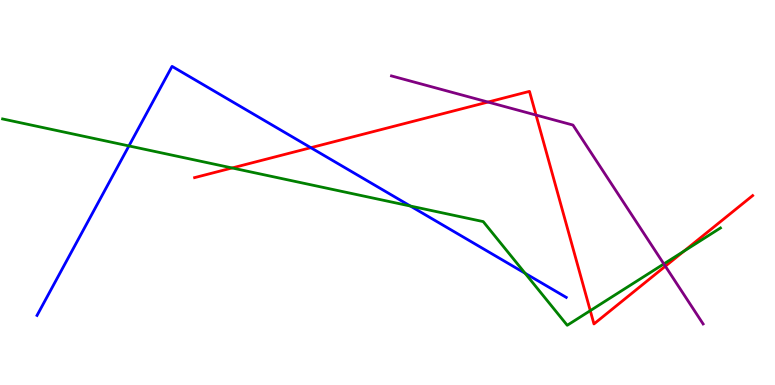[{'lines': ['blue', 'red'], 'intersections': [{'x': 4.01, 'y': 6.16}]}, {'lines': ['green', 'red'], 'intersections': [{'x': 2.99, 'y': 5.64}, {'x': 7.62, 'y': 1.93}, {'x': 8.83, 'y': 3.48}]}, {'lines': ['purple', 'red'], 'intersections': [{'x': 6.3, 'y': 7.35}, {'x': 6.92, 'y': 7.01}, {'x': 8.59, 'y': 3.09}]}, {'lines': ['blue', 'green'], 'intersections': [{'x': 1.66, 'y': 6.21}, {'x': 5.3, 'y': 4.65}, {'x': 6.78, 'y': 2.9}]}, {'lines': ['blue', 'purple'], 'intersections': []}, {'lines': ['green', 'purple'], 'intersections': [{'x': 8.57, 'y': 3.14}]}]